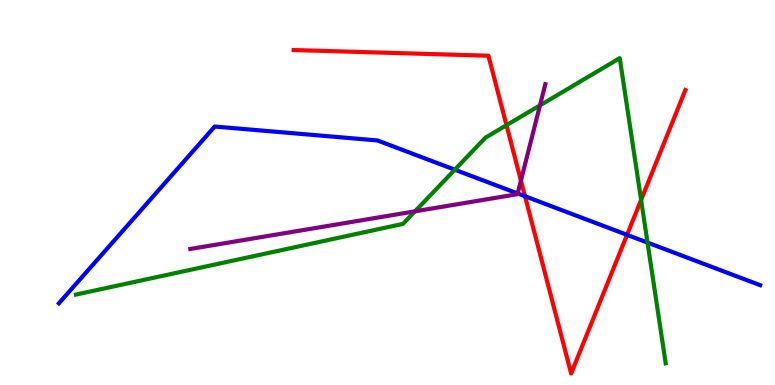[{'lines': ['blue', 'red'], 'intersections': [{'x': 6.77, 'y': 4.9}, {'x': 8.09, 'y': 3.9}]}, {'lines': ['green', 'red'], 'intersections': [{'x': 6.54, 'y': 6.75}, {'x': 8.27, 'y': 4.81}]}, {'lines': ['purple', 'red'], 'intersections': [{'x': 6.72, 'y': 5.31}]}, {'lines': ['blue', 'green'], 'intersections': [{'x': 5.87, 'y': 5.59}, {'x': 8.36, 'y': 3.7}]}, {'lines': ['blue', 'purple'], 'intersections': [{'x': 6.68, 'y': 4.97}]}, {'lines': ['green', 'purple'], 'intersections': [{'x': 5.35, 'y': 4.51}, {'x': 6.97, 'y': 7.26}]}]